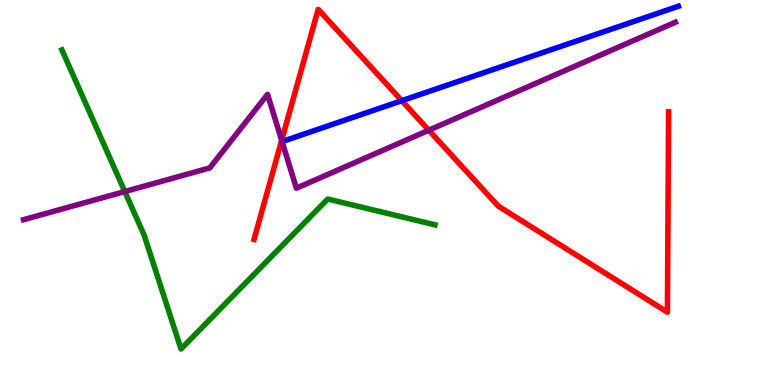[{'lines': ['blue', 'red'], 'intersections': [{'x': 5.18, 'y': 7.38}]}, {'lines': ['green', 'red'], 'intersections': []}, {'lines': ['purple', 'red'], 'intersections': [{'x': 3.63, 'y': 6.36}, {'x': 5.53, 'y': 6.62}]}, {'lines': ['blue', 'green'], 'intersections': []}, {'lines': ['blue', 'purple'], 'intersections': []}, {'lines': ['green', 'purple'], 'intersections': [{'x': 1.61, 'y': 5.02}]}]